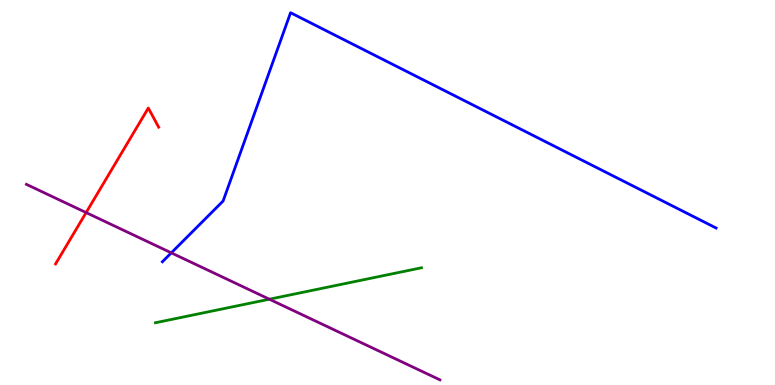[{'lines': ['blue', 'red'], 'intersections': []}, {'lines': ['green', 'red'], 'intersections': []}, {'lines': ['purple', 'red'], 'intersections': [{'x': 1.11, 'y': 4.48}]}, {'lines': ['blue', 'green'], 'intersections': []}, {'lines': ['blue', 'purple'], 'intersections': [{'x': 2.21, 'y': 3.43}]}, {'lines': ['green', 'purple'], 'intersections': [{'x': 3.48, 'y': 2.23}]}]